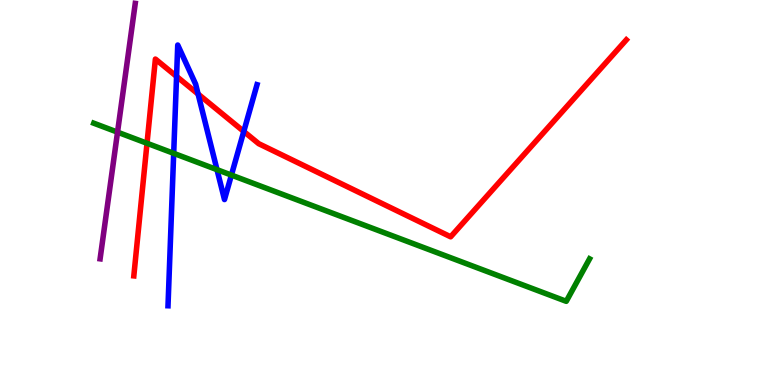[{'lines': ['blue', 'red'], 'intersections': [{'x': 2.28, 'y': 8.02}, {'x': 2.56, 'y': 7.56}, {'x': 3.15, 'y': 6.59}]}, {'lines': ['green', 'red'], 'intersections': [{'x': 1.9, 'y': 6.28}]}, {'lines': ['purple', 'red'], 'intersections': []}, {'lines': ['blue', 'green'], 'intersections': [{'x': 2.24, 'y': 6.02}, {'x': 2.8, 'y': 5.59}, {'x': 2.99, 'y': 5.45}]}, {'lines': ['blue', 'purple'], 'intersections': []}, {'lines': ['green', 'purple'], 'intersections': [{'x': 1.52, 'y': 6.57}]}]